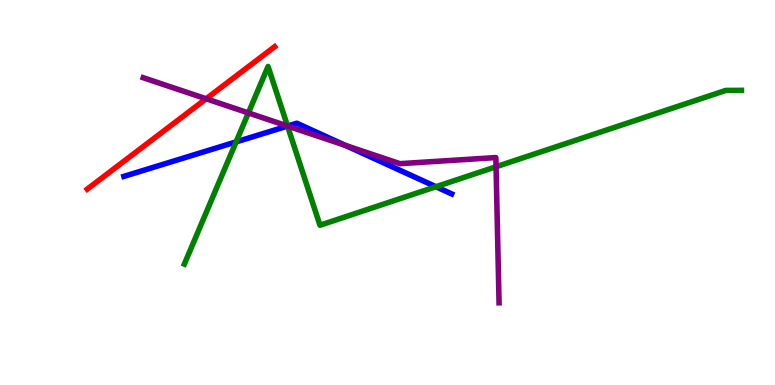[{'lines': ['blue', 'red'], 'intersections': []}, {'lines': ['green', 'red'], 'intersections': []}, {'lines': ['purple', 'red'], 'intersections': [{'x': 2.66, 'y': 7.43}]}, {'lines': ['blue', 'green'], 'intersections': [{'x': 3.05, 'y': 6.31}, {'x': 3.71, 'y': 6.73}, {'x': 5.62, 'y': 5.15}]}, {'lines': ['blue', 'purple'], 'intersections': [{'x': 3.71, 'y': 6.73}, {'x': 4.46, 'y': 6.22}]}, {'lines': ['green', 'purple'], 'intersections': [{'x': 3.2, 'y': 7.07}, {'x': 3.71, 'y': 6.73}, {'x': 6.4, 'y': 5.67}]}]